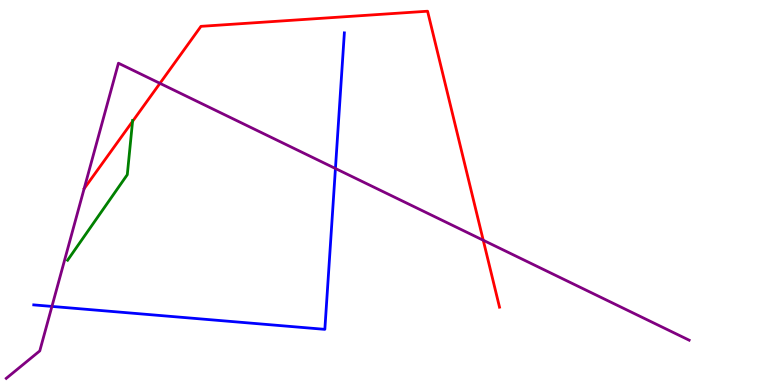[{'lines': ['blue', 'red'], 'intersections': []}, {'lines': ['green', 'red'], 'intersections': [{'x': 1.71, 'y': 6.85}]}, {'lines': ['purple', 'red'], 'intersections': [{'x': 2.06, 'y': 7.84}, {'x': 6.24, 'y': 3.76}]}, {'lines': ['blue', 'green'], 'intersections': []}, {'lines': ['blue', 'purple'], 'intersections': [{'x': 0.67, 'y': 2.04}, {'x': 4.33, 'y': 5.62}]}, {'lines': ['green', 'purple'], 'intersections': []}]